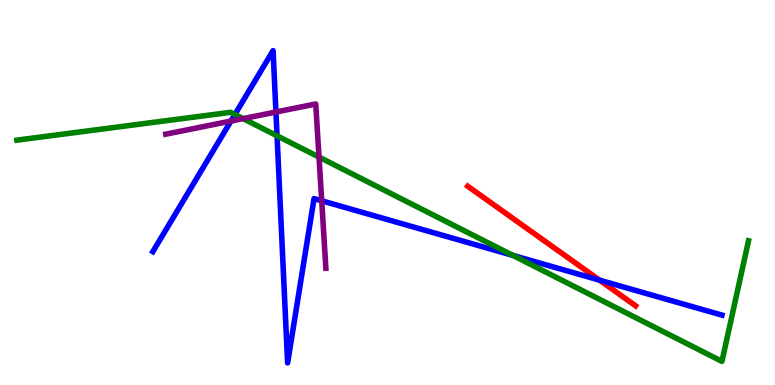[{'lines': ['blue', 'red'], 'intersections': [{'x': 7.74, 'y': 2.72}]}, {'lines': ['green', 'red'], 'intersections': []}, {'lines': ['purple', 'red'], 'intersections': []}, {'lines': ['blue', 'green'], 'intersections': [{'x': 3.03, 'y': 7.03}, {'x': 3.57, 'y': 6.47}, {'x': 6.62, 'y': 3.37}]}, {'lines': ['blue', 'purple'], 'intersections': [{'x': 2.98, 'y': 6.86}, {'x': 3.56, 'y': 7.09}, {'x': 4.15, 'y': 4.78}]}, {'lines': ['green', 'purple'], 'intersections': [{'x': 3.14, 'y': 6.92}, {'x': 4.12, 'y': 5.92}]}]